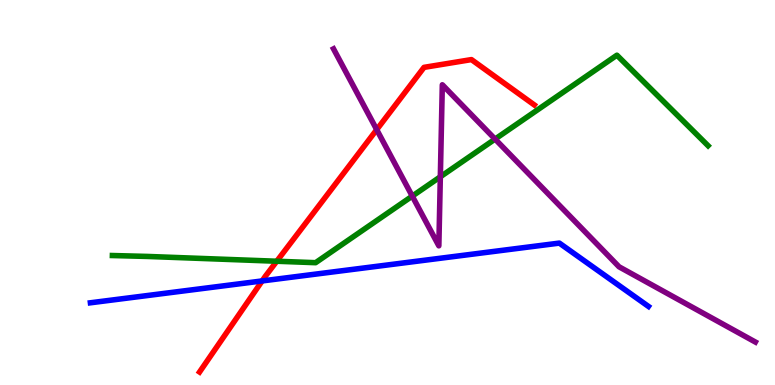[{'lines': ['blue', 'red'], 'intersections': [{'x': 3.38, 'y': 2.7}]}, {'lines': ['green', 'red'], 'intersections': [{'x': 3.57, 'y': 3.21}]}, {'lines': ['purple', 'red'], 'intersections': [{'x': 4.86, 'y': 6.63}]}, {'lines': ['blue', 'green'], 'intersections': []}, {'lines': ['blue', 'purple'], 'intersections': []}, {'lines': ['green', 'purple'], 'intersections': [{'x': 5.32, 'y': 4.91}, {'x': 5.68, 'y': 5.41}, {'x': 6.39, 'y': 6.39}]}]